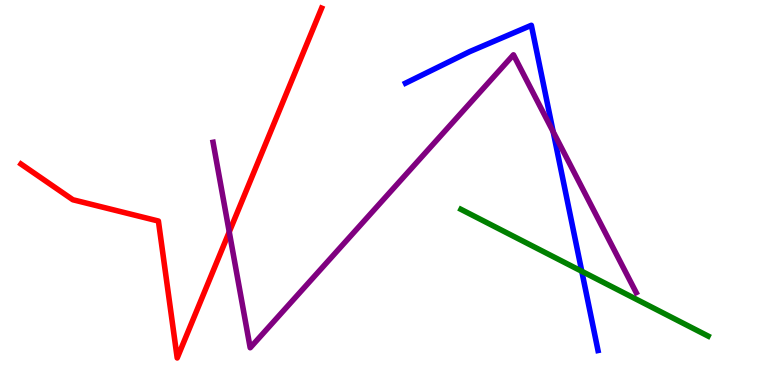[{'lines': ['blue', 'red'], 'intersections': []}, {'lines': ['green', 'red'], 'intersections': []}, {'lines': ['purple', 'red'], 'intersections': [{'x': 2.96, 'y': 3.98}]}, {'lines': ['blue', 'green'], 'intersections': [{'x': 7.51, 'y': 2.95}]}, {'lines': ['blue', 'purple'], 'intersections': [{'x': 7.14, 'y': 6.58}]}, {'lines': ['green', 'purple'], 'intersections': []}]